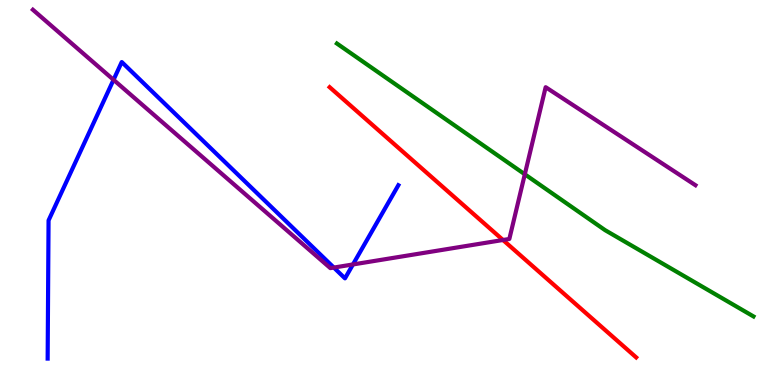[{'lines': ['blue', 'red'], 'intersections': []}, {'lines': ['green', 'red'], 'intersections': []}, {'lines': ['purple', 'red'], 'intersections': [{'x': 6.49, 'y': 3.77}]}, {'lines': ['blue', 'green'], 'intersections': []}, {'lines': ['blue', 'purple'], 'intersections': [{'x': 1.46, 'y': 7.93}, {'x': 4.31, 'y': 3.05}, {'x': 4.55, 'y': 3.13}]}, {'lines': ['green', 'purple'], 'intersections': [{'x': 6.77, 'y': 5.47}]}]